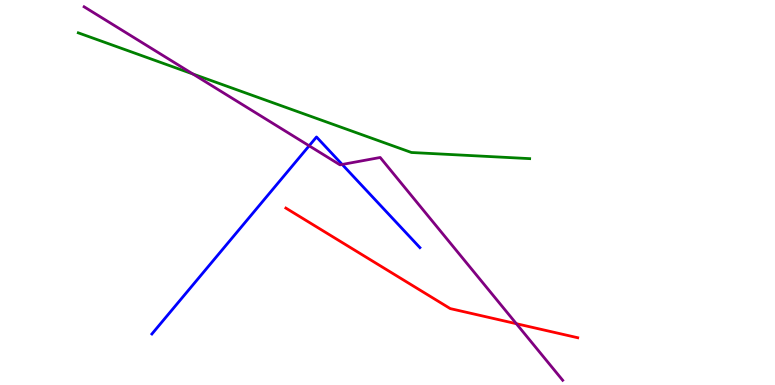[{'lines': ['blue', 'red'], 'intersections': []}, {'lines': ['green', 'red'], 'intersections': []}, {'lines': ['purple', 'red'], 'intersections': [{'x': 6.66, 'y': 1.59}]}, {'lines': ['blue', 'green'], 'intersections': []}, {'lines': ['blue', 'purple'], 'intersections': [{'x': 3.99, 'y': 6.21}, {'x': 4.42, 'y': 5.73}]}, {'lines': ['green', 'purple'], 'intersections': [{'x': 2.49, 'y': 8.08}]}]